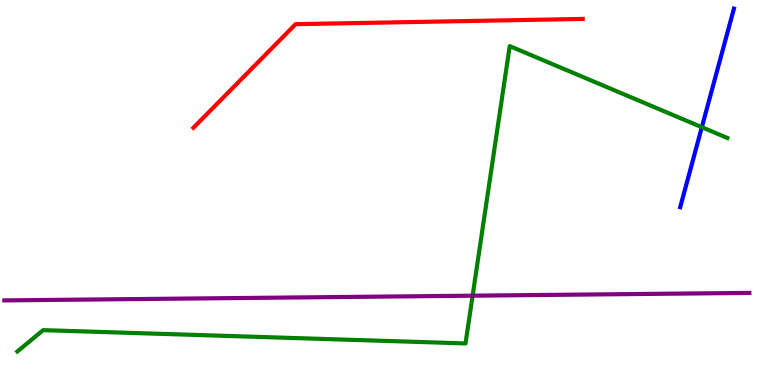[{'lines': ['blue', 'red'], 'intersections': []}, {'lines': ['green', 'red'], 'intersections': []}, {'lines': ['purple', 'red'], 'intersections': []}, {'lines': ['blue', 'green'], 'intersections': [{'x': 9.06, 'y': 6.7}]}, {'lines': ['blue', 'purple'], 'intersections': []}, {'lines': ['green', 'purple'], 'intersections': [{'x': 6.1, 'y': 2.32}]}]